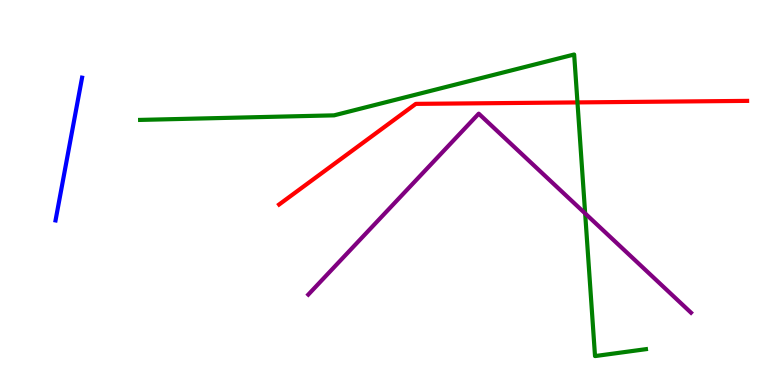[{'lines': ['blue', 'red'], 'intersections': []}, {'lines': ['green', 'red'], 'intersections': [{'x': 7.45, 'y': 7.34}]}, {'lines': ['purple', 'red'], 'intersections': []}, {'lines': ['blue', 'green'], 'intersections': []}, {'lines': ['blue', 'purple'], 'intersections': []}, {'lines': ['green', 'purple'], 'intersections': [{'x': 7.55, 'y': 4.46}]}]